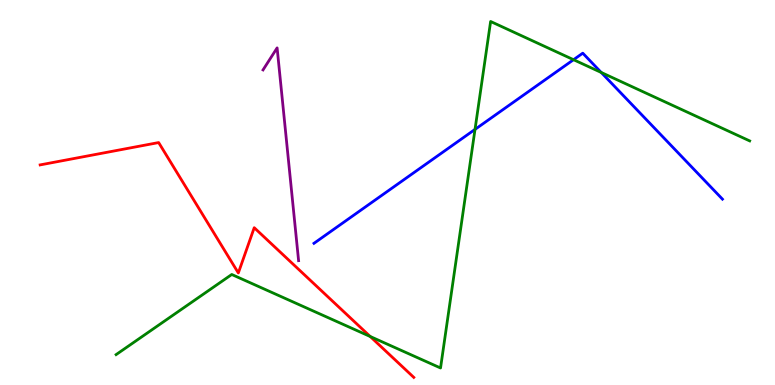[{'lines': ['blue', 'red'], 'intersections': []}, {'lines': ['green', 'red'], 'intersections': [{'x': 4.78, 'y': 1.26}]}, {'lines': ['purple', 'red'], 'intersections': []}, {'lines': ['blue', 'green'], 'intersections': [{'x': 6.13, 'y': 6.64}, {'x': 7.4, 'y': 8.45}, {'x': 7.76, 'y': 8.12}]}, {'lines': ['blue', 'purple'], 'intersections': []}, {'lines': ['green', 'purple'], 'intersections': []}]